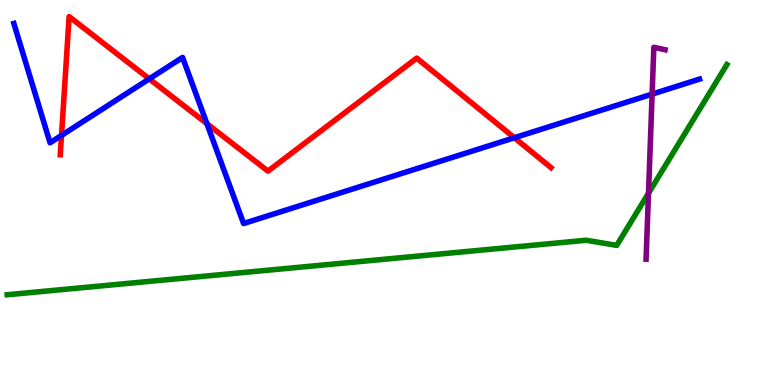[{'lines': ['blue', 'red'], 'intersections': [{'x': 0.793, 'y': 6.48}, {'x': 1.93, 'y': 7.95}, {'x': 2.67, 'y': 6.79}, {'x': 6.64, 'y': 6.42}]}, {'lines': ['green', 'red'], 'intersections': []}, {'lines': ['purple', 'red'], 'intersections': []}, {'lines': ['blue', 'green'], 'intersections': []}, {'lines': ['blue', 'purple'], 'intersections': [{'x': 8.41, 'y': 7.56}]}, {'lines': ['green', 'purple'], 'intersections': [{'x': 8.37, 'y': 4.98}]}]